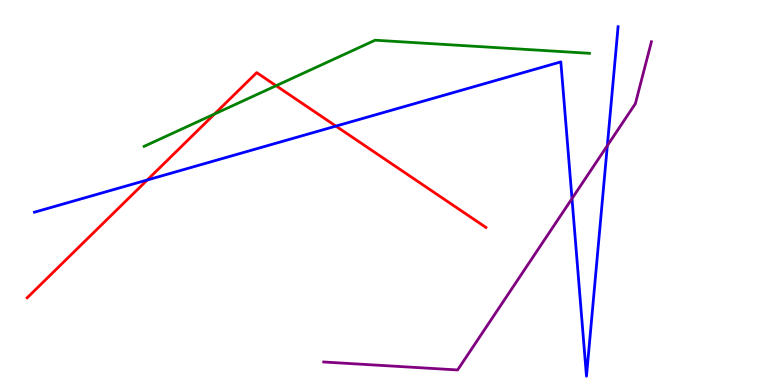[{'lines': ['blue', 'red'], 'intersections': [{'x': 1.9, 'y': 5.33}, {'x': 4.33, 'y': 6.72}]}, {'lines': ['green', 'red'], 'intersections': [{'x': 2.77, 'y': 7.04}, {'x': 3.56, 'y': 7.77}]}, {'lines': ['purple', 'red'], 'intersections': []}, {'lines': ['blue', 'green'], 'intersections': []}, {'lines': ['blue', 'purple'], 'intersections': [{'x': 7.38, 'y': 4.84}, {'x': 7.84, 'y': 6.22}]}, {'lines': ['green', 'purple'], 'intersections': []}]